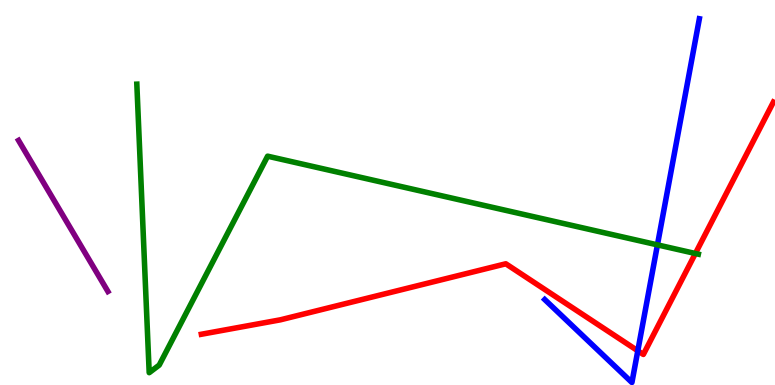[{'lines': ['blue', 'red'], 'intersections': [{'x': 8.23, 'y': 0.888}]}, {'lines': ['green', 'red'], 'intersections': [{'x': 8.97, 'y': 3.42}]}, {'lines': ['purple', 'red'], 'intersections': []}, {'lines': ['blue', 'green'], 'intersections': [{'x': 8.48, 'y': 3.64}]}, {'lines': ['blue', 'purple'], 'intersections': []}, {'lines': ['green', 'purple'], 'intersections': []}]